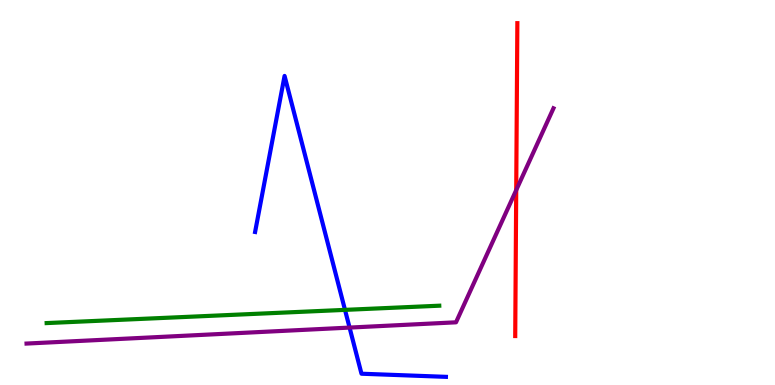[{'lines': ['blue', 'red'], 'intersections': []}, {'lines': ['green', 'red'], 'intersections': []}, {'lines': ['purple', 'red'], 'intersections': [{'x': 6.66, 'y': 5.06}]}, {'lines': ['blue', 'green'], 'intersections': [{'x': 4.45, 'y': 1.95}]}, {'lines': ['blue', 'purple'], 'intersections': [{'x': 4.51, 'y': 1.49}]}, {'lines': ['green', 'purple'], 'intersections': []}]